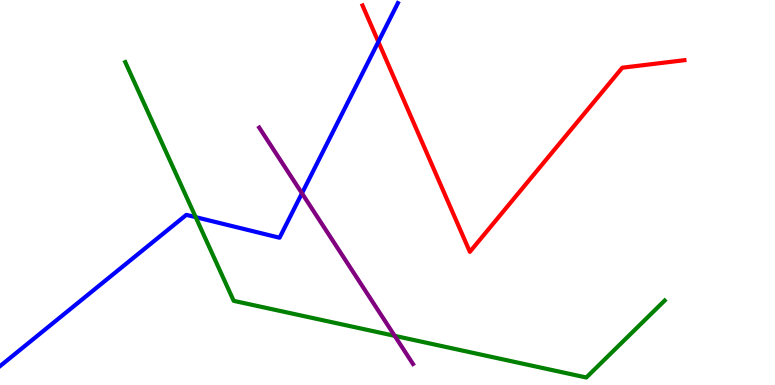[{'lines': ['blue', 'red'], 'intersections': [{'x': 4.88, 'y': 8.91}]}, {'lines': ['green', 'red'], 'intersections': []}, {'lines': ['purple', 'red'], 'intersections': []}, {'lines': ['blue', 'green'], 'intersections': [{'x': 2.52, 'y': 4.36}]}, {'lines': ['blue', 'purple'], 'intersections': [{'x': 3.9, 'y': 4.98}]}, {'lines': ['green', 'purple'], 'intersections': [{'x': 5.09, 'y': 1.28}]}]